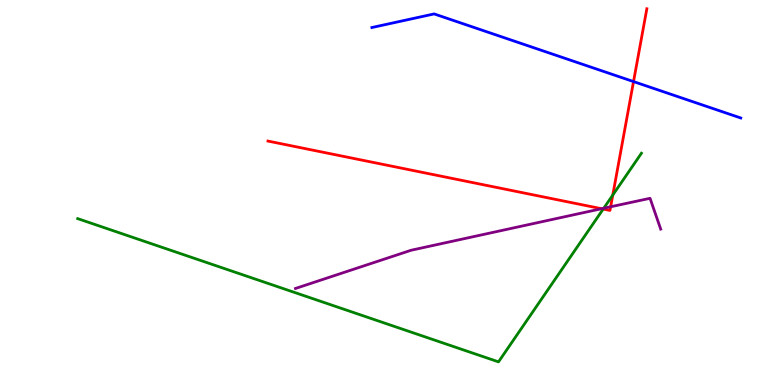[{'lines': ['blue', 'red'], 'intersections': [{'x': 8.17, 'y': 7.88}]}, {'lines': ['green', 'red'], 'intersections': [{'x': 7.78, 'y': 4.57}, {'x': 7.91, 'y': 4.93}]}, {'lines': ['purple', 'red'], 'intersections': [{'x': 7.76, 'y': 4.58}, {'x': 7.88, 'y': 4.63}]}, {'lines': ['blue', 'green'], 'intersections': []}, {'lines': ['blue', 'purple'], 'intersections': []}, {'lines': ['green', 'purple'], 'intersections': [{'x': 7.79, 'y': 4.59}]}]